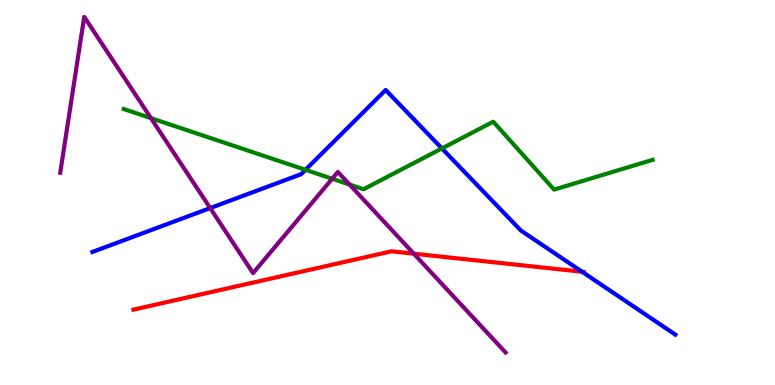[{'lines': ['blue', 'red'], 'intersections': [{'x': 7.51, 'y': 2.94}]}, {'lines': ['green', 'red'], 'intersections': []}, {'lines': ['purple', 'red'], 'intersections': [{'x': 5.34, 'y': 3.41}]}, {'lines': ['blue', 'green'], 'intersections': [{'x': 3.94, 'y': 5.59}, {'x': 5.7, 'y': 6.14}]}, {'lines': ['blue', 'purple'], 'intersections': [{'x': 2.71, 'y': 4.6}]}, {'lines': ['green', 'purple'], 'intersections': [{'x': 1.95, 'y': 6.93}, {'x': 4.29, 'y': 5.36}, {'x': 4.51, 'y': 5.21}]}]